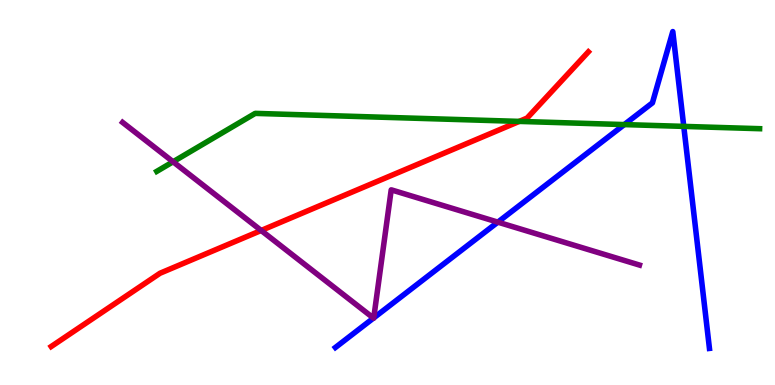[{'lines': ['blue', 'red'], 'intersections': []}, {'lines': ['green', 'red'], 'intersections': [{'x': 6.7, 'y': 6.85}]}, {'lines': ['purple', 'red'], 'intersections': [{'x': 3.37, 'y': 4.01}]}, {'lines': ['blue', 'green'], 'intersections': [{'x': 8.06, 'y': 6.76}, {'x': 8.82, 'y': 6.72}]}, {'lines': ['blue', 'purple'], 'intersections': [{'x': 4.82, 'y': 1.74}, {'x': 4.82, 'y': 1.74}, {'x': 6.42, 'y': 4.23}]}, {'lines': ['green', 'purple'], 'intersections': [{'x': 2.23, 'y': 5.8}]}]